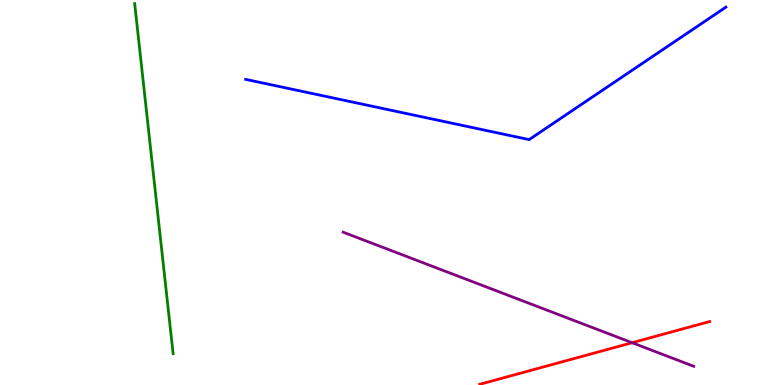[{'lines': ['blue', 'red'], 'intersections': []}, {'lines': ['green', 'red'], 'intersections': []}, {'lines': ['purple', 'red'], 'intersections': [{'x': 8.16, 'y': 1.1}]}, {'lines': ['blue', 'green'], 'intersections': []}, {'lines': ['blue', 'purple'], 'intersections': []}, {'lines': ['green', 'purple'], 'intersections': []}]